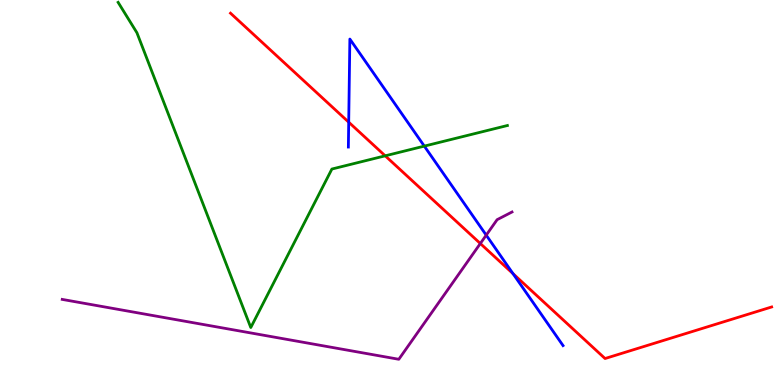[{'lines': ['blue', 'red'], 'intersections': [{'x': 4.5, 'y': 6.83}, {'x': 6.62, 'y': 2.89}]}, {'lines': ['green', 'red'], 'intersections': [{'x': 4.97, 'y': 5.95}]}, {'lines': ['purple', 'red'], 'intersections': [{'x': 6.2, 'y': 3.67}]}, {'lines': ['blue', 'green'], 'intersections': [{'x': 5.47, 'y': 6.2}]}, {'lines': ['blue', 'purple'], 'intersections': [{'x': 6.27, 'y': 3.89}]}, {'lines': ['green', 'purple'], 'intersections': []}]